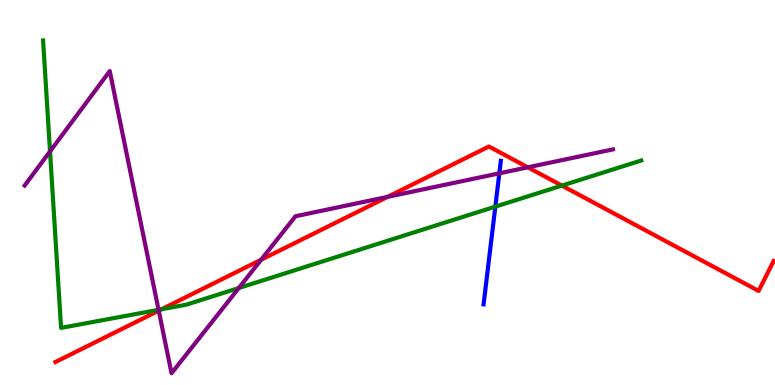[{'lines': ['blue', 'red'], 'intersections': []}, {'lines': ['green', 'red'], 'intersections': [{'x': 2.08, 'y': 1.97}, {'x': 7.25, 'y': 5.18}]}, {'lines': ['purple', 'red'], 'intersections': [{'x': 2.05, 'y': 1.93}, {'x': 3.37, 'y': 3.25}, {'x': 5.0, 'y': 4.89}, {'x': 6.81, 'y': 5.65}]}, {'lines': ['blue', 'green'], 'intersections': [{'x': 6.39, 'y': 4.63}]}, {'lines': ['blue', 'purple'], 'intersections': [{'x': 6.44, 'y': 5.5}]}, {'lines': ['green', 'purple'], 'intersections': [{'x': 0.646, 'y': 6.07}, {'x': 2.05, 'y': 1.95}, {'x': 3.08, 'y': 2.52}]}]